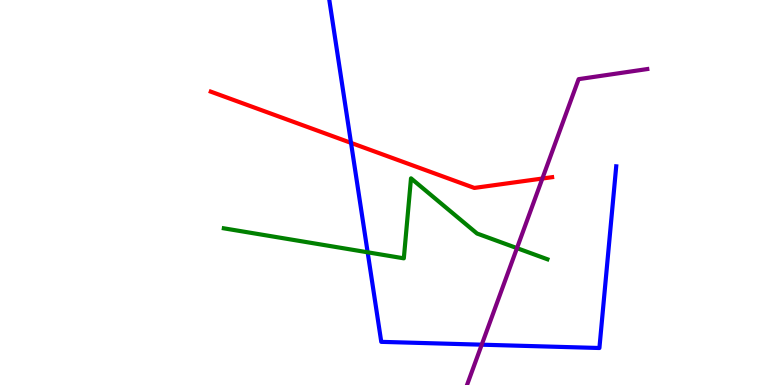[{'lines': ['blue', 'red'], 'intersections': [{'x': 4.53, 'y': 6.29}]}, {'lines': ['green', 'red'], 'intersections': []}, {'lines': ['purple', 'red'], 'intersections': [{'x': 7.0, 'y': 5.36}]}, {'lines': ['blue', 'green'], 'intersections': [{'x': 4.74, 'y': 3.45}]}, {'lines': ['blue', 'purple'], 'intersections': [{'x': 6.22, 'y': 1.05}]}, {'lines': ['green', 'purple'], 'intersections': [{'x': 6.67, 'y': 3.56}]}]